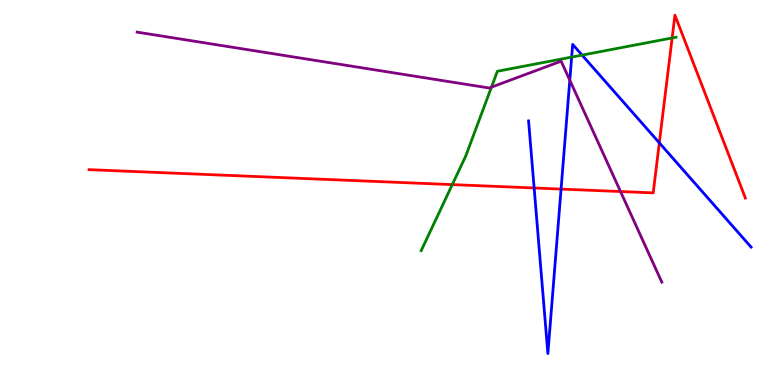[{'lines': ['blue', 'red'], 'intersections': [{'x': 6.89, 'y': 5.12}, {'x': 7.24, 'y': 5.09}, {'x': 8.51, 'y': 6.29}]}, {'lines': ['green', 'red'], 'intersections': [{'x': 5.84, 'y': 5.21}, {'x': 8.67, 'y': 9.01}]}, {'lines': ['purple', 'red'], 'intersections': [{'x': 8.01, 'y': 5.03}]}, {'lines': ['blue', 'green'], 'intersections': [{'x': 7.38, 'y': 8.52}, {'x': 7.51, 'y': 8.57}]}, {'lines': ['blue', 'purple'], 'intersections': [{'x': 7.35, 'y': 7.92}]}, {'lines': ['green', 'purple'], 'intersections': [{'x': 6.34, 'y': 7.74}]}]